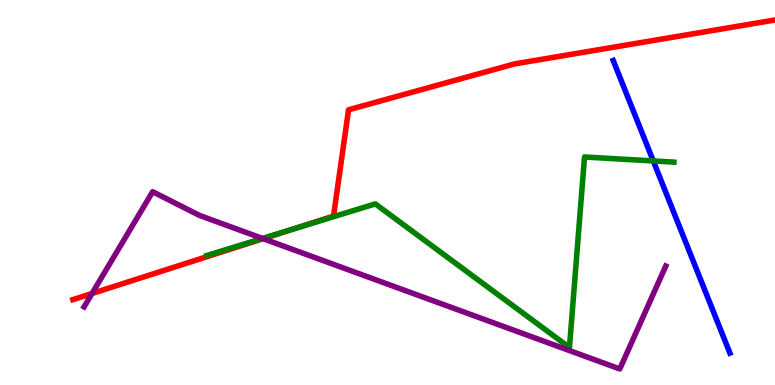[{'lines': ['blue', 'red'], 'intersections': []}, {'lines': ['green', 'red'], 'intersections': [{'x': 3.77, 'y': 4.04}]}, {'lines': ['purple', 'red'], 'intersections': [{'x': 1.19, 'y': 2.38}, {'x': 3.4, 'y': 3.8}]}, {'lines': ['blue', 'green'], 'intersections': [{'x': 8.43, 'y': 5.82}]}, {'lines': ['blue', 'purple'], 'intersections': []}, {'lines': ['green', 'purple'], 'intersections': [{'x': 3.39, 'y': 3.81}]}]